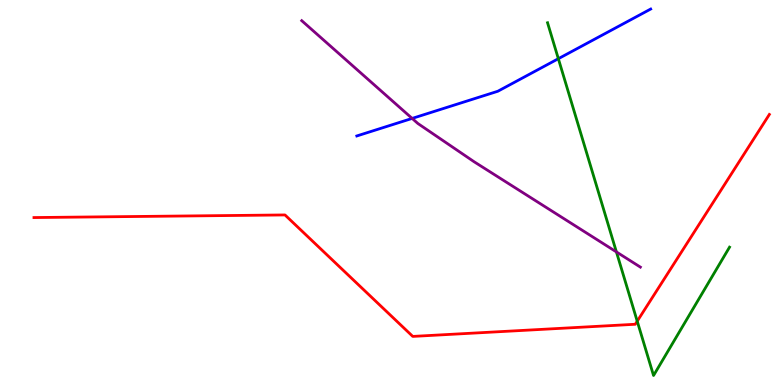[{'lines': ['blue', 'red'], 'intersections': []}, {'lines': ['green', 'red'], 'intersections': [{'x': 8.22, 'y': 1.66}]}, {'lines': ['purple', 'red'], 'intersections': []}, {'lines': ['blue', 'green'], 'intersections': [{'x': 7.2, 'y': 8.48}]}, {'lines': ['blue', 'purple'], 'intersections': [{'x': 5.32, 'y': 6.92}]}, {'lines': ['green', 'purple'], 'intersections': [{'x': 7.95, 'y': 3.46}]}]